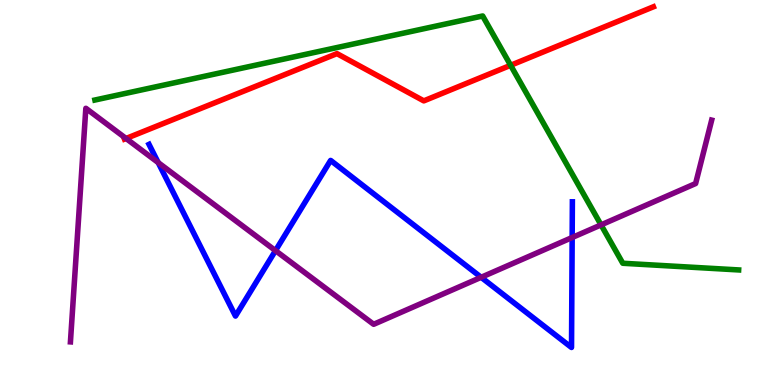[{'lines': ['blue', 'red'], 'intersections': []}, {'lines': ['green', 'red'], 'intersections': [{'x': 6.59, 'y': 8.3}]}, {'lines': ['purple', 'red'], 'intersections': [{'x': 1.63, 'y': 6.4}]}, {'lines': ['blue', 'green'], 'intersections': []}, {'lines': ['blue', 'purple'], 'intersections': [{'x': 2.04, 'y': 5.78}, {'x': 3.55, 'y': 3.49}, {'x': 6.21, 'y': 2.8}, {'x': 7.38, 'y': 3.83}]}, {'lines': ['green', 'purple'], 'intersections': [{'x': 7.76, 'y': 4.16}]}]